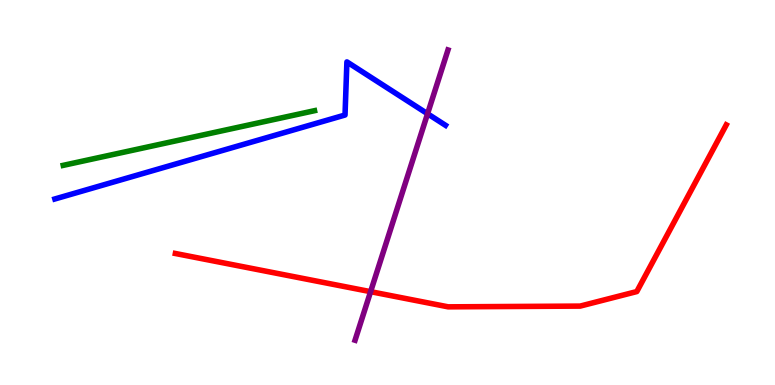[{'lines': ['blue', 'red'], 'intersections': []}, {'lines': ['green', 'red'], 'intersections': []}, {'lines': ['purple', 'red'], 'intersections': [{'x': 4.78, 'y': 2.42}]}, {'lines': ['blue', 'green'], 'intersections': []}, {'lines': ['blue', 'purple'], 'intersections': [{'x': 5.52, 'y': 7.05}]}, {'lines': ['green', 'purple'], 'intersections': []}]